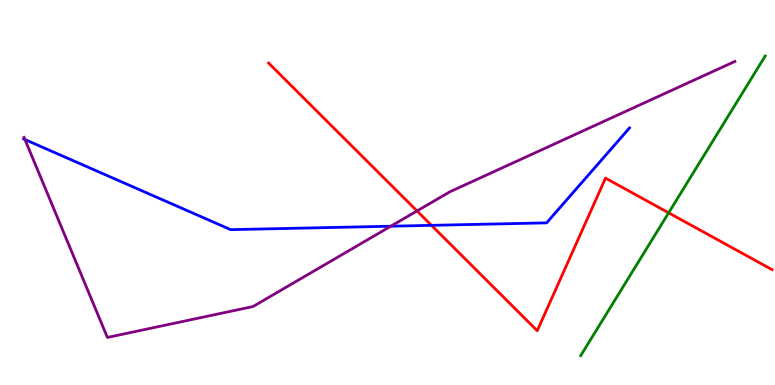[{'lines': ['blue', 'red'], 'intersections': [{'x': 5.57, 'y': 4.15}]}, {'lines': ['green', 'red'], 'intersections': [{'x': 8.63, 'y': 4.47}]}, {'lines': ['purple', 'red'], 'intersections': [{'x': 5.38, 'y': 4.52}]}, {'lines': ['blue', 'green'], 'intersections': []}, {'lines': ['blue', 'purple'], 'intersections': [{'x': 0.322, 'y': 6.38}, {'x': 5.04, 'y': 4.12}]}, {'lines': ['green', 'purple'], 'intersections': []}]